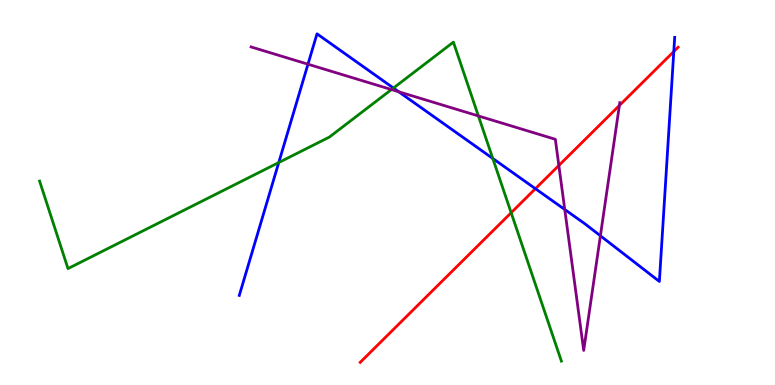[{'lines': ['blue', 'red'], 'intersections': [{'x': 6.91, 'y': 5.1}, {'x': 8.69, 'y': 8.66}]}, {'lines': ['green', 'red'], 'intersections': [{'x': 6.6, 'y': 4.47}]}, {'lines': ['purple', 'red'], 'intersections': [{'x': 7.21, 'y': 5.7}, {'x': 7.99, 'y': 7.26}]}, {'lines': ['blue', 'green'], 'intersections': [{'x': 3.6, 'y': 5.78}, {'x': 5.08, 'y': 7.71}, {'x': 6.36, 'y': 5.88}]}, {'lines': ['blue', 'purple'], 'intersections': [{'x': 3.97, 'y': 8.33}, {'x': 5.14, 'y': 7.62}, {'x': 7.29, 'y': 4.56}, {'x': 7.75, 'y': 3.88}]}, {'lines': ['green', 'purple'], 'intersections': [{'x': 5.05, 'y': 7.67}, {'x': 6.17, 'y': 6.99}]}]